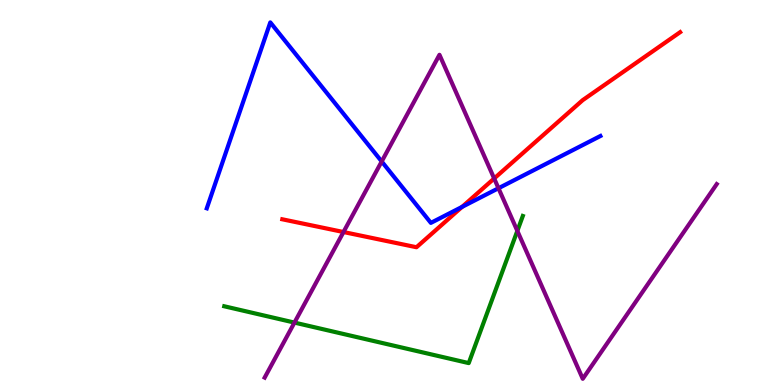[{'lines': ['blue', 'red'], 'intersections': [{'x': 5.96, 'y': 4.63}]}, {'lines': ['green', 'red'], 'intersections': []}, {'lines': ['purple', 'red'], 'intersections': [{'x': 4.43, 'y': 3.97}, {'x': 6.38, 'y': 5.36}]}, {'lines': ['blue', 'green'], 'intersections': []}, {'lines': ['blue', 'purple'], 'intersections': [{'x': 4.93, 'y': 5.81}, {'x': 6.43, 'y': 5.11}]}, {'lines': ['green', 'purple'], 'intersections': [{'x': 3.8, 'y': 1.62}, {'x': 6.68, 'y': 4.0}]}]